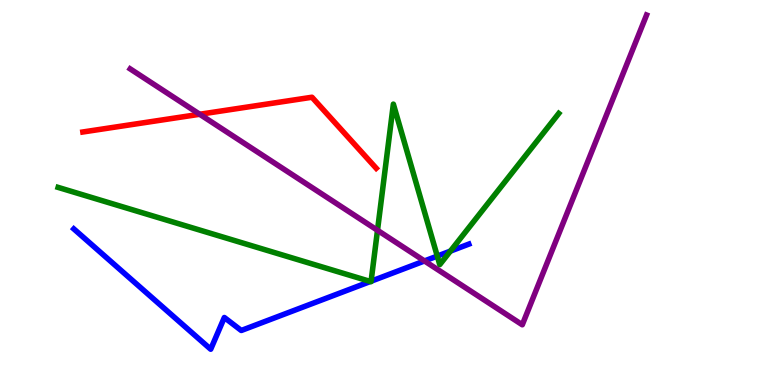[{'lines': ['blue', 'red'], 'intersections': []}, {'lines': ['green', 'red'], 'intersections': []}, {'lines': ['purple', 'red'], 'intersections': [{'x': 2.58, 'y': 7.03}]}, {'lines': ['blue', 'green'], 'intersections': [{'x': 4.78, 'y': 2.69}, {'x': 4.79, 'y': 2.7}, {'x': 5.64, 'y': 3.35}, {'x': 5.81, 'y': 3.48}]}, {'lines': ['blue', 'purple'], 'intersections': [{'x': 5.48, 'y': 3.22}]}, {'lines': ['green', 'purple'], 'intersections': [{'x': 4.87, 'y': 4.02}]}]